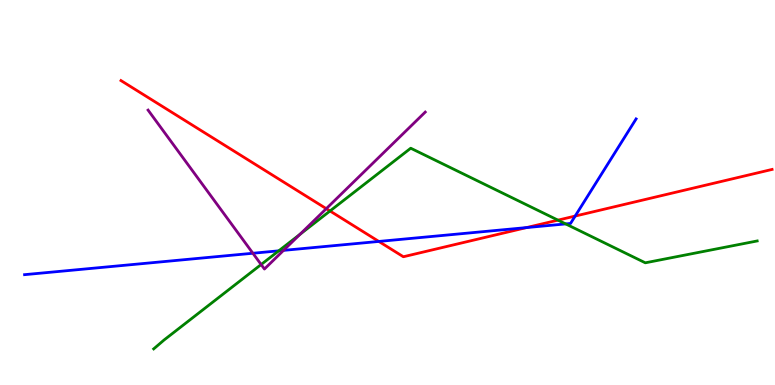[{'lines': ['blue', 'red'], 'intersections': [{'x': 4.89, 'y': 3.73}, {'x': 6.79, 'y': 4.09}, {'x': 7.42, 'y': 4.39}]}, {'lines': ['green', 'red'], 'intersections': [{'x': 4.26, 'y': 4.52}, {'x': 7.2, 'y': 4.28}]}, {'lines': ['purple', 'red'], 'intersections': [{'x': 4.21, 'y': 4.58}]}, {'lines': ['blue', 'green'], 'intersections': [{'x': 3.6, 'y': 3.49}, {'x': 7.3, 'y': 4.18}]}, {'lines': ['blue', 'purple'], 'intersections': [{'x': 3.26, 'y': 3.42}, {'x': 3.66, 'y': 3.5}]}, {'lines': ['green', 'purple'], 'intersections': [{'x': 3.37, 'y': 3.13}, {'x': 3.87, 'y': 3.91}]}]